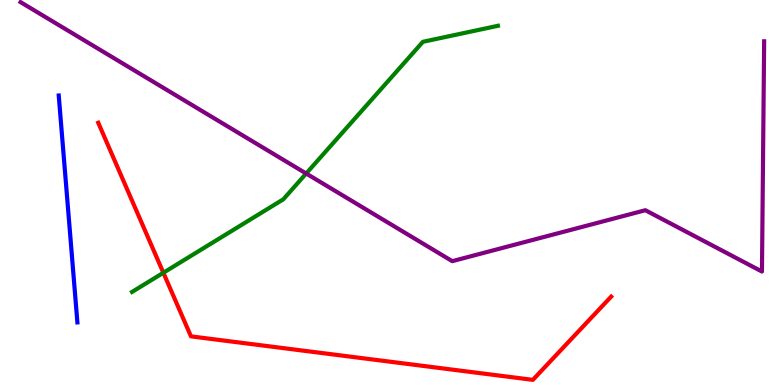[{'lines': ['blue', 'red'], 'intersections': []}, {'lines': ['green', 'red'], 'intersections': [{'x': 2.11, 'y': 2.92}]}, {'lines': ['purple', 'red'], 'intersections': []}, {'lines': ['blue', 'green'], 'intersections': []}, {'lines': ['blue', 'purple'], 'intersections': []}, {'lines': ['green', 'purple'], 'intersections': [{'x': 3.95, 'y': 5.49}]}]